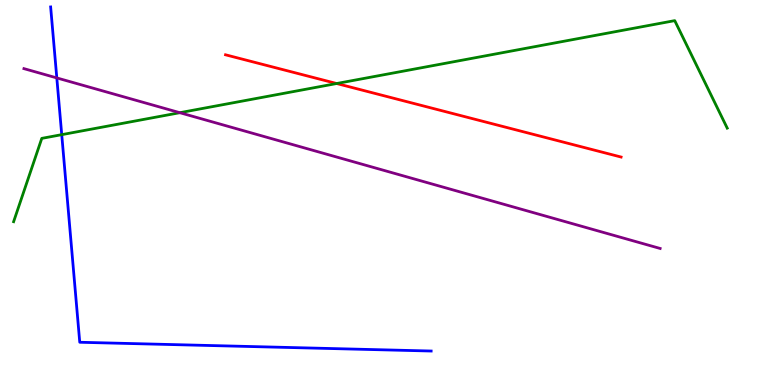[{'lines': ['blue', 'red'], 'intersections': []}, {'lines': ['green', 'red'], 'intersections': [{'x': 4.34, 'y': 7.83}]}, {'lines': ['purple', 'red'], 'intersections': []}, {'lines': ['blue', 'green'], 'intersections': [{'x': 0.797, 'y': 6.5}]}, {'lines': ['blue', 'purple'], 'intersections': [{'x': 0.733, 'y': 7.98}]}, {'lines': ['green', 'purple'], 'intersections': [{'x': 2.32, 'y': 7.07}]}]